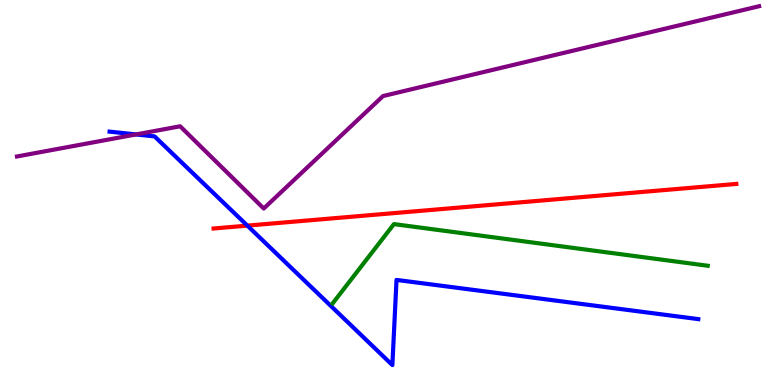[{'lines': ['blue', 'red'], 'intersections': [{'x': 3.19, 'y': 4.14}]}, {'lines': ['green', 'red'], 'intersections': []}, {'lines': ['purple', 'red'], 'intersections': []}, {'lines': ['blue', 'green'], 'intersections': []}, {'lines': ['blue', 'purple'], 'intersections': [{'x': 1.76, 'y': 6.51}]}, {'lines': ['green', 'purple'], 'intersections': []}]